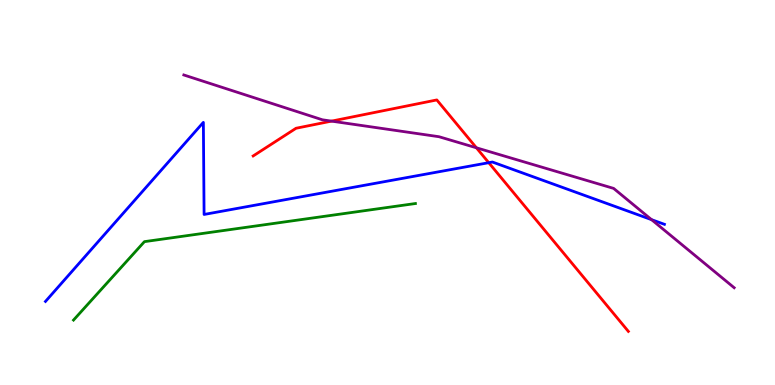[{'lines': ['blue', 'red'], 'intersections': [{'x': 6.31, 'y': 5.77}]}, {'lines': ['green', 'red'], 'intersections': []}, {'lines': ['purple', 'red'], 'intersections': [{'x': 4.28, 'y': 6.85}, {'x': 6.15, 'y': 6.16}]}, {'lines': ['blue', 'green'], 'intersections': []}, {'lines': ['blue', 'purple'], 'intersections': [{'x': 8.41, 'y': 4.29}]}, {'lines': ['green', 'purple'], 'intersections': []}]